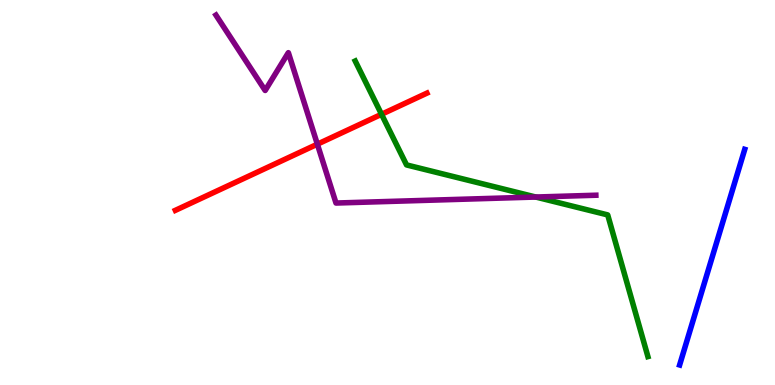[{'lines': ['blue', 'red'], 'intersections': []}, {'lines': ['green', 'red'], 'intersections': [{'x': 4.92, 'y': 7.03}]}, {'lines': ['purple', 'red'], 'intersections': [{'x': 4.09, 'y': 6.25}]}, {'lines': ['blue', 'green'], 'intersections': []}, {'lines': ['blue', 'purple'], 'intersections': []}, {'lines': ['green', 'purple'], 'intersections': [{'x': 6.91, 'y': 4.88}]}]